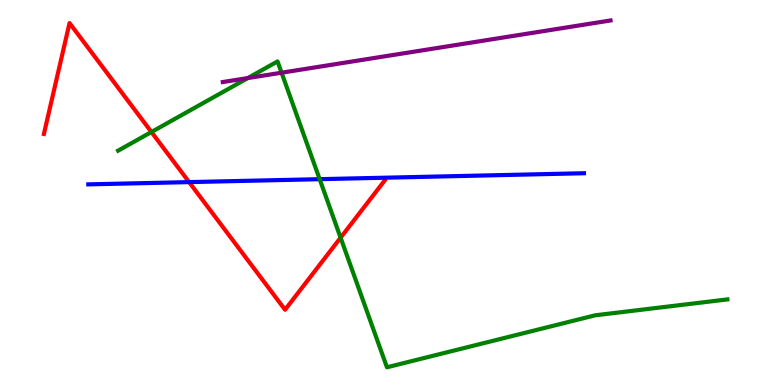[{'lines': ['blue', 'red'], 'intersections': [{'x': 2.44, 'y': 5.27}]}, {'lines': ['green', 'red'], 'intersections': [{'x': 1.95, 'y': 6.57}, {'x': 4.39, 'y': 3.83}]}, {'lines': ['purple', 'red'], 'intersections': []}, {'lines': ['blue', 'green'], 'intersections': [{'x': 4.12, 'y': 5.35}]}, {'lines': ['blue', 'purple'], 'intersections': []}, {'lines': ['green', 'purple'], 'intersections': [{'x': 3.2, 'y': 7.97}, {'x': 3.63, 'y': 8.11}]}]